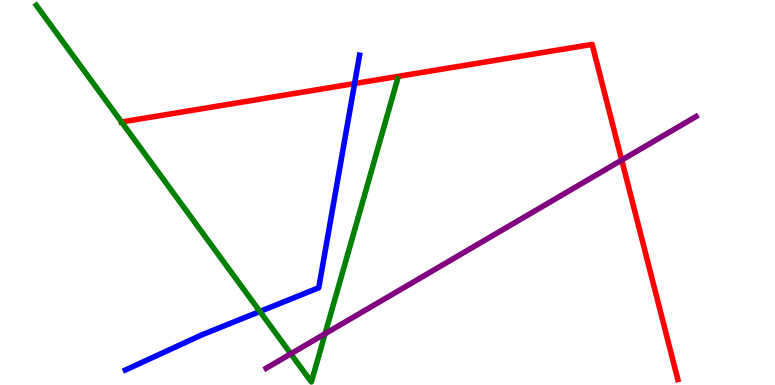[{'lines': ['blue', 'red'], 'intersections': [{'x': 4.58, 'y': 7.83}]}, {'lines': ['green', 'red'], 'intersections': [{'x': 1.57, 'y': 6.83}]}, {'lines': ['purple', 'red'], 'intersections': [{'x': 8.02, 'y': 5.84}]}, {'lines': ['blue', 'green'], 'intersections': [{'x': 3.35, 'y': 1.91}]}, {'lines': ['blue', 'purple'], 'intersections': []}, {'lines': ['green', 'purple'], 'intersections': [{'x': 3.75, 'y': 0.81}, {'x': 4.19, 'y': 1.33}]}]